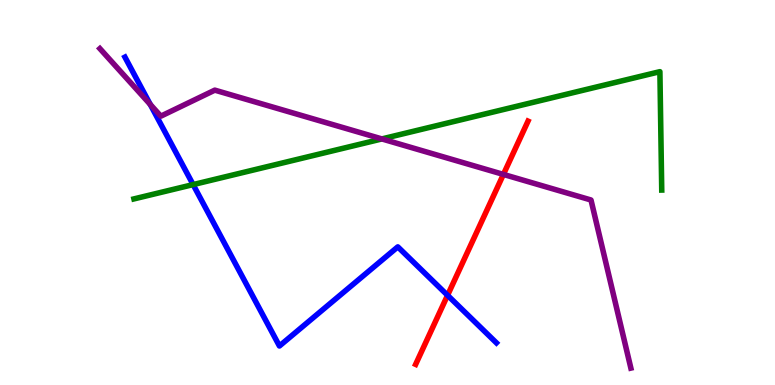[{'lines': ['blue', 'red'], 'intersections': [{'x': 5.77, 'y': 2.33}]}, {'lines': ['green', 'red'], 'intersections': []}, {'lines': ['purple', 'red'], 'intersections': [{'x': 6.5, 'y': 5.47}]}, {'lines': ['blue', 'green'], 'intersections': [{'x': 2.49, 'y': 5.21}]}, {'lines': ['blue', 'purple'], 'intersections': [{'x': 1.94, 'y': 7.29}]}, {'lines': ['green', 'purple'], 'intersections': [{'x': 4.93, 'y': 6.39}]}]